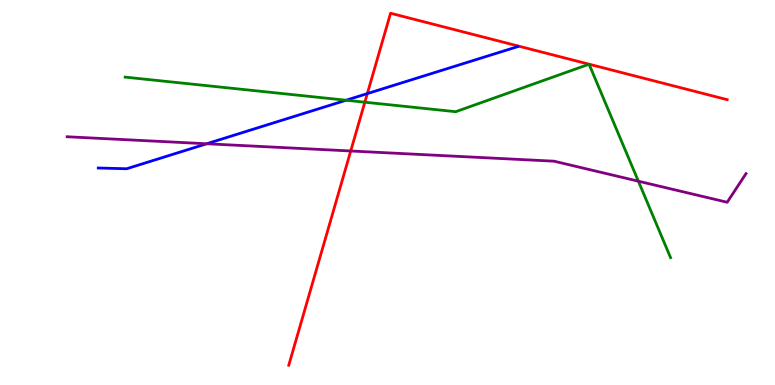[{'lines': ['blue', 'red'], 'intersections': [{'x': 4.74, 'y': 7.57}]}, {'lines': ['green', 'red'], 'intersections': [{'x': 4.71, 'y': 7.35}]}, {'lines': ['purple', 'red'], 'intersections': [{'x': 4.53, 'y': 6.08}]}, {'lines': ['blue', 'green'], 'intersections': [{'x': 4.47, 'y': 7.4}]}, {'lines': ['blue', 'purple'], 'intersections': [{'x': 2.67, 'y': 6.27}]}, {'lines': ['green', 'purple'], 'intersections': [{'x': 8.24, 'y': 5.29}]}]